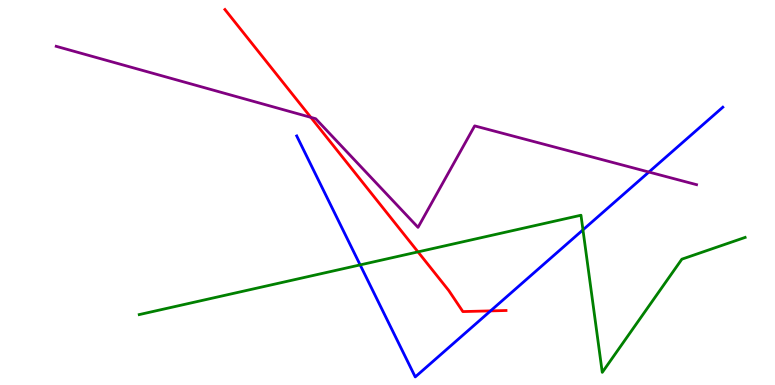[{'lines': ['blue', 'red'], 'intersections': [{'x': 6.33, 'y': 1.93}]}, {'lines': ['green', 'red'], 'intersections': [{'x': 5.39, 'y': 3.46}]}, {'lines': ['purple', 'red'], 'intersections': [{'x': 4.01, 'y': 6.95}]}, {'lines': ['blue', 'green'], 'intersections': [{'x': 4.65, 'y': 3.12}, {'x': 7.52, 'y': 4.03}]}, {'lines': ['blue', 'purple'], 'intersections': [{'x': 8.37, 'y': 5.53}]}, {'lines': ['green', 'purple'], 'intersections': []}]